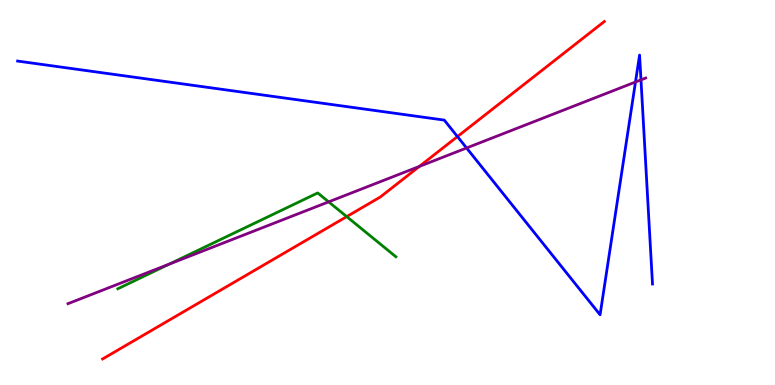[{'lines': ['blue', 'red'], 'intersections': [{'x': 5.9, 'y': 6.45}]}, {'lines': ['green', 'red'], 'intersections': [{'x': 4.47, 'y': 4.37}]}, {'lines': ['purple', 'red'], 'intersections': [{'x': 5.41, 'y': 5.68}]}, {'lines': ['blue', 'green'], 'intersections': []}, {'lines': ['blue', 'purple'], 'intersections': [{'x': 6.02, 'y': 6.16}, {'x': 8.2, 'y': 7.87}, {'x': 8.27, 'y': 7.93}]}, {'lines': ['green', 'purple'], 'intersections': [{'x': 2.18, 'y': 3.14}, {'x': 4.24, 'y': 4.76}]}]